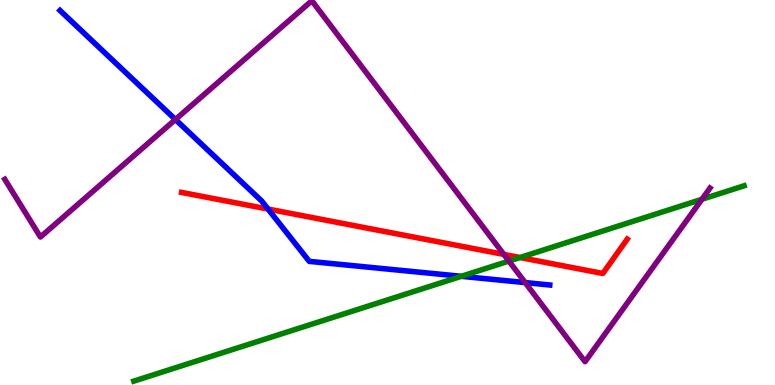[{'lines': ['blue', 'red'], 'intersections': [{'x': 3.46, 'y': 4.57}]}, {'lines': ['green', 'red'], 'intersections': [{'x': 6.71, 'y': 3.31}]}, {'lines': ['purple', 'red'], 'intersections': [{'x': 6.5, 'y': 3.39}]}, {'lines': ['blue', 'green'], 'intersections': [{'x': 5.95, 'y': 2.82}]}, {'lines': ['blue', 'purple'], 'intersections': [{'x': 2.26, 'y': 6.9}, {'x': 6.78, 'y': 2.66}]}, {'lines': ['green', 'purple'], 'intersections': [{'x': 6.57, 'y': 3.22}, {'x': 9.06, 'y': 4.82}]}]